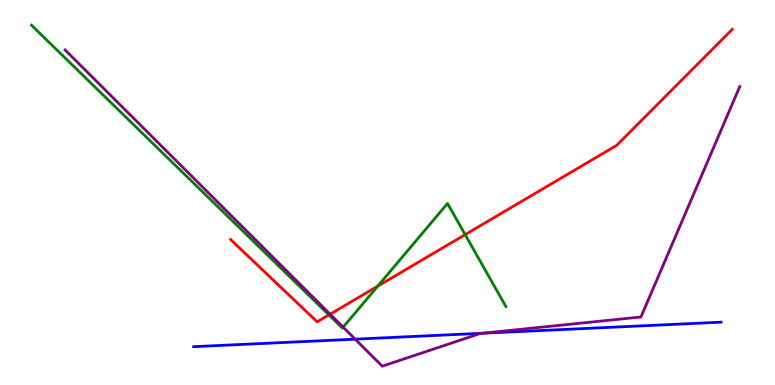[{'lines': ['blue', 'red'], 'intersections': []}, {'lines': ['green', 'red'], 'intersections': [{'x': 4.24, 'y': 1.82}, {'x': 4.87, 'y': 2.57}, {'x': 6.0, 'y': 3.91}]}, {'lines': ['purple', 'red'], 'intersections': [{'x': 4.26, 'y': 1.84}]}, {'lines': ['blue', 'green'], 'intersections': []}, {'lines': ['blue', 'purple'], 'intersections': [{'x': 4.58, 'y': 1.19}, {'x': 6.22, 'y': 1.34}]}, {'lines': ['green', 'purple'], 'intersections': [{'x': 4.43, 'y': 1.5}]}]